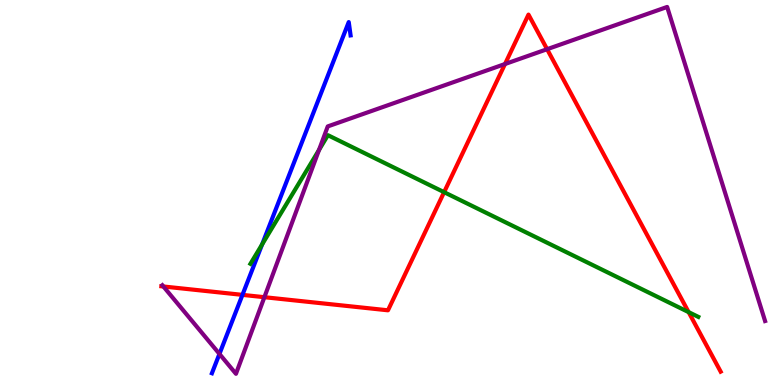[{'lines': ['blue', 'red'], 'intersections': [{'x': 3.13, 'y': 2.34}]}, {'lines': ['green', 'red'], 'intersections': [{'x': 5.73, 'y': 5.01}, {'x': 8.89, 'y': 1.89}]}, {'lines': ['purple', 'red'], 'intersections': [{'x': 2.11, 'y': 2.56}, {'x': 3.41, 'y': 2.28}, {'x': 6.52, 'y': 8.34}, {'x': 7.06, 'y': 8.72}]}, {'lines': ['blue', 'green'], 'intersections': [{'x': 3.38, 'y': 3.65}]}, {'lines': ['blue', 'purple'], 'intersections': [{'x': 2.83, 'y': 0.807}]}, {'lines': ['green', 'purple'], 'intersections': [{'x': 4.12, 'y': 6.11}]}]